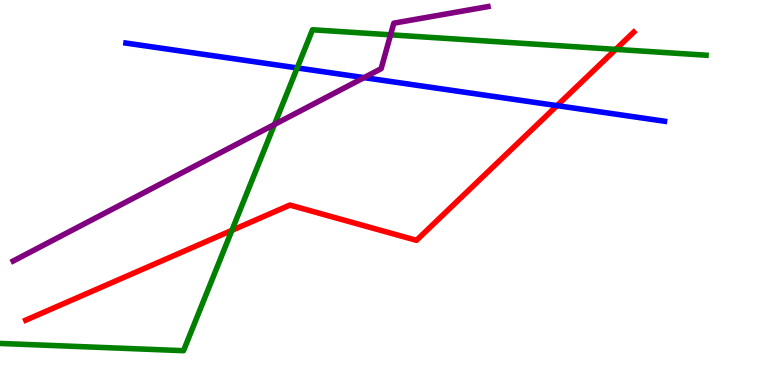[{'lines': ['blue', 'red'], 'intersections': [{'x': 7.19, 'y': 7.26}]}, {'lines': ['green', 'red'], 'intersections': [{'x': 2.99, 'y': 4.02}, {'x': 7.95, 'y': 8.72}]}, {'lines': ['purple', 'red'], 'intersections': []}, {'lines': ['blue', 'green'], 'intersections': [{'x': 3.83, 'y': 8.24}]}, {'lines': ['blue', 'purple'], 'intersections': [{'x': 4.7, 'y': 7.98}]}, {'lines': ['green', 'purple'], 'intersections': [{'x': 3.54, 'y': 6.77}, {'x': 5.04, 'y': 9.1}]}]